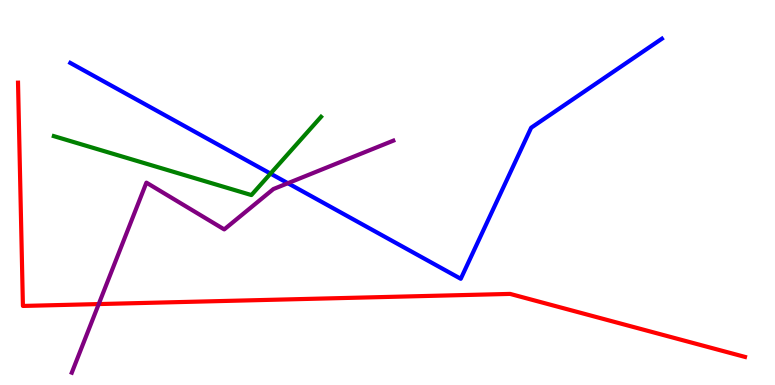[{'lines': ['blue', 'red'], 'intersections': []}, {'lines': ['green', 'red'], 'intersections': []}, {'lines': ['purple', 'red'], 'intersections': [{'x': 1.27, 'y': 2.1}]}, {'lines': ['blue', 'green'], 'intersections': [{'x': 3.49, 'y': 5.49}]}, {'lines': ['blue', 'purple'], 'intersections': [{'x': 3.71, 'y': 5.24}]}, {'lines': ['green', 'purple'], 'intersections': []}]